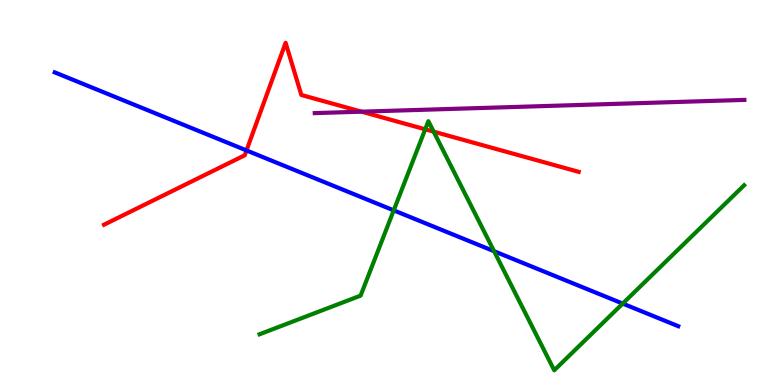[{'lines': ['blue', 'red'], 'intersections': [{'x': 3.18, 'y': 6.09}]}, {'lines': ['green', 'red'], 'intersections': [{'x': 5.49, 'y': 6.64}, {'x': 5.6, 'y': 6.58}]}, {'lines': ['purple', 'red'], 'intersections': [{'x': 4.67, 'y': 7.1}]}, {'lines': ['blue', 'green'], 'intersections': [{'x': 5.08, 'y': 4.54}, {'x': 6.38, 'y': 3.48}, {'x': 8.03, 'y': 2.11}]}, {'lines': ['blue', 'purple'], 'intersections': []}, {'lines': ['green', 'purple'], 'intersections': []}]